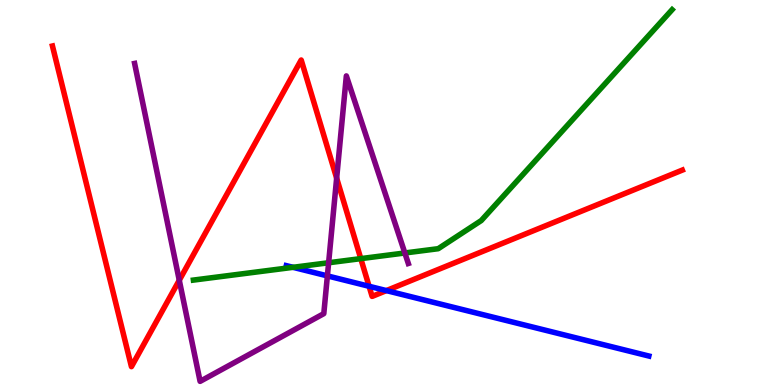[{'lines': ['blue', 'red'], 'intersections': [{'x': 4.76, 'y': 2.56}, {'x': 4.99, 'y': 2.45}]}, {'lines': ['green', 'red'], 'intersections': [{'x': 4.66, 'y': 3.28}]}, {'lines': ['purple', 'red'], 'intersections': [{'x': 2.31, 'y': 2.72}, {'x': 4.34, 'y': 5.37}]}, {'lines': ['blue', 'green'], 'intersections': [{'x': 3.78, 'y': 3.06}]}, {'lines': ['blue', 'purple'], 'intersections': [{'x': 4.22, 'y': 2.83}]}, {'lines': ['green', 'purple'], 'intersections': [{'x': 4.24, 'y': 3.18}, {'x': 5.22, 'y': 3.43}]}]